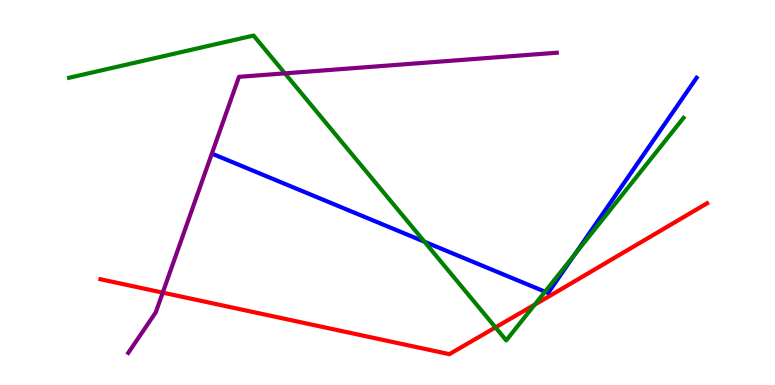[{'lines': ['blue', 'red'], 'intersections': []}, {'lines': ['green', 'red'], 'intersections': [{'x': 6.39, 'y': 1.5}, {'x': 6.9, 'y': 2.09}]}, {'lines': ['purple', 'red'], 'intersections': [{'x': 2.1, 'y': 2.4}]}, {'lines': ['blue', 'green'], 'intersections': [{'x': 5.48, 'y': 3.72}, {'x': 7.03, 'y': 2.42}, {'x': 7.42, 'y': 3.39}]}, {'lines': ['blue', 'purple'], 'intersections': []}, {'lines': ['green', 'purple'], 'intersections': [{'x': 3.68, 'y': 8.09}]}]